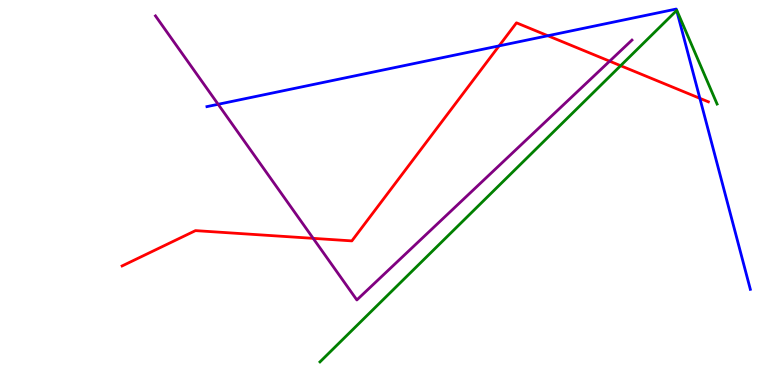[{'lines': ['blue', 'red'], 'intersections': [{'x': 6.44, 'y': 8.81}, {'x': 7.07, 'y': 9.07}, {'x': 9.03, 'y': 7.45}]}, {'lines': ['green', 'red'], 'intersections': [{'x': 8.01, 'y': 8.29}]}, {'lines': ['purple', 'red'], 'intersections': [{'x': 4.04, 'y': 3.81}, {'x': 7.87, 'y': 8.41}]}, {'lines': ['blue', 'green'], 'intersections': [{'x': 8.73, 'y': 9.73}]}, {'lines': ['blue', 'purple'], 'intersections': [{'x': 2.81, 'y': 7.29}]}, {'lines': ['green', 'purple'], 'intersections': []}]